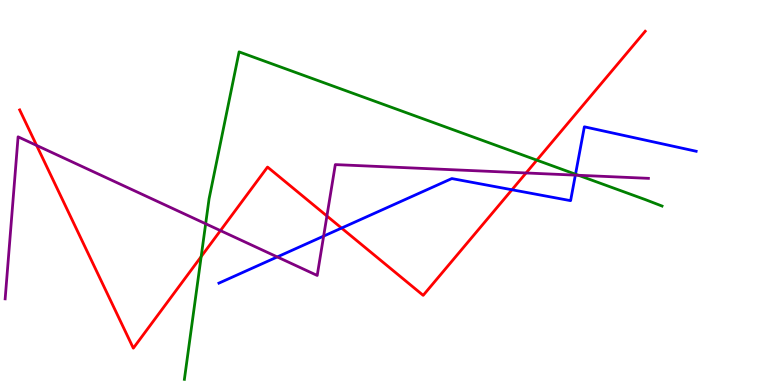[{'lines': ['blue', 'red'], 'intersections': [{'x': 4.41, 'y': 4.08}, {'x': 6.61, 'y': 5.07}]}, {'lines': ['green', 'red'], 'intersections': [{'x': 2.6, 'y': 3.33}, {'x': 6.93, 'y': 5.84}]}, {'lines': ['purple', 'red'], 'intersections': [{'x': 0.472, 'y': 6.22}, {'x': 2.84, 'y': 4.01}, {'x': 4.22, 'y': 4.39}, {'x': 6.79, 'y': 5.51}]}, {'lines': ['blue', 'green'], 'intersections': [{'x': 7.43, 'y': 5.47}]}, {'lines': ['blue', 'purple'], 'intersections': [{'x': 3.58, 'y': 3.33}, {'x': 4.18, 'y': 3.87}, {'x': 7.42, 'y': 5.45}]}, {'lines': ['green', 'purple'], 'intersections': [{'x': 2.65, 'y': 4.19}, {'x': 7.46, 'y': 5.45}]}]